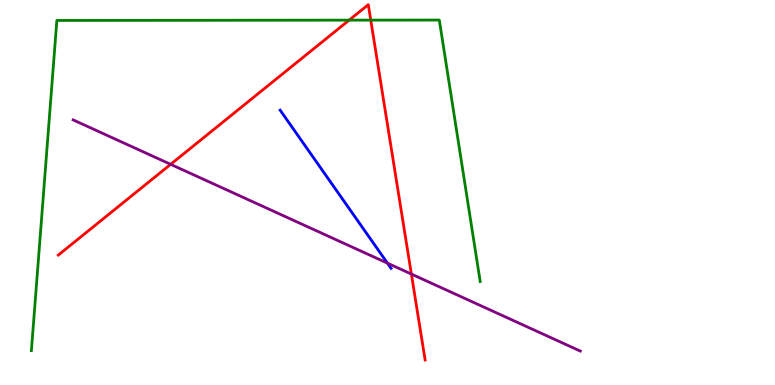[{'lines': ['blue', 'red'], 'intersections': []}, {'lines': ['green', 'red'], 'intersections': [{'x': 4.5, 'y': 9.48}, {'x': 4.78, 'y': 9.48}]}, {'lines': ['purple', 'red'], 'intersections': [{'x': 2.2, 'y': 5.73}, {'x': 5.31, 'y': 2.88}]}, {'lines': ['blue', 'green'], 'intersections': []}, {'lines': ['blue', 'purple'], 'intersections': [{'x': 5.0, 'y': 3.16}]}, {'lines': ['green', 'purple'], 'intersections': []}]